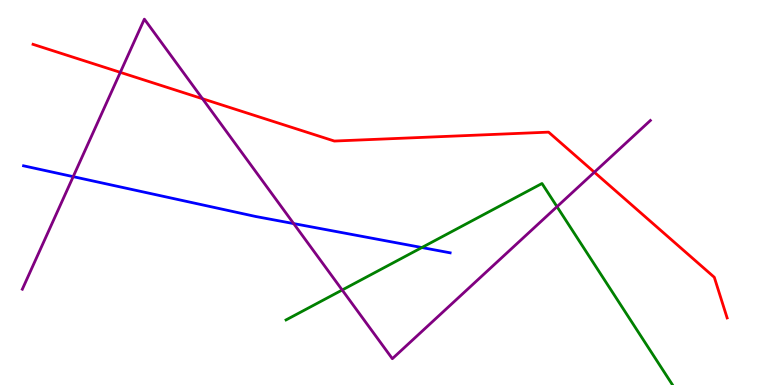[{'lines': ['blue', 'red'], 'intersections': []}, {'lines': ['green', 'red'], 'intersections': []}, {'lines': ['purple', 'red'], 'intersections': [{'x': 1.55, 'y': 8.12}, {'x': 2.61, 'y': 7.44}, {'x': 7.67, 'y': 5.53}]}, {'lines': ['blue', 'green'], 'intersections': [{'x': 5.44, 'y': 3.57}]}, {'lines': ['blue', 'purple'], 'intersections': [{'x': 0.944, 'y': 5.41}, {'x': 3.79, 'y': 4.19}]}, {'lines': ['green', 'purple'], 'intersections': [{'x': 4.42, 'y': 2.47}, {'x': 7.19, 'y': 4.63}]}]